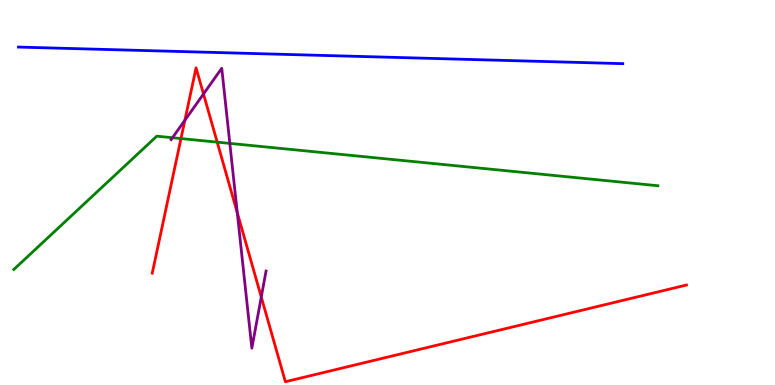[{'lines': ['blue', 'red'], 'intersections': []}, {'lines': ['green', 'red'], 'intersections': [{'x': 2.34, 'y': 6.4}, {'x': 2.8, 'y': 6.31}]}, {'lines': ['purple', 'red'], 'intersections': [{'x': 2.39, 'y': 6.88}, {'x': 2.63, 'y': 7.56}, {'x': 3.06, 'y': 4.48}, {'x': 3.37, 'y': 2.28}]}, {'lines': ['blue', 'green'], 'intersections': []}, {'lines': ['blue', 'purple'], 'intersections': []}, {'lines': ['green', 'purple'], 'intersections': [{'x': 2.23, 'y': 6.42}, {'x': 2.97, 'y': 6.28}]}]